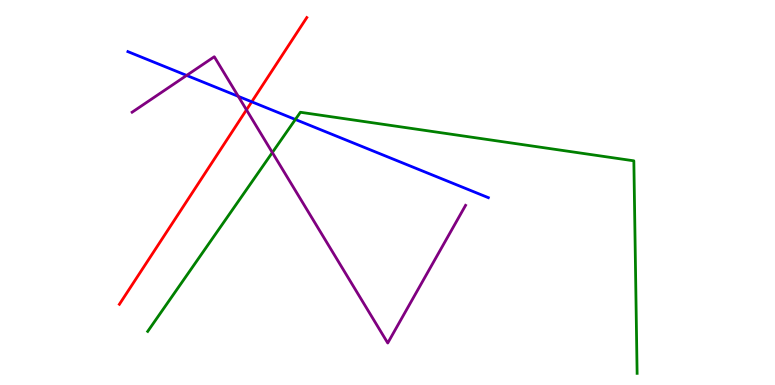[{'lines': ['blue', 'red'], 'intersections': [{'x': 3.25, 'y': 7.36}]}, {'lines': ['green', 'red'], 'intersections': []}, {'lines': ['purple', 'red'], 'intersections': [{'x': 3.18, 'y': 7.15}]}, {'lines': ['blue', 'green'], 'intersections': [{'x': 3.81, 'y': 6.9}]}, {'lines': ['blue', 'purple'], 'intersections': [{'x': 2.41, 'y': 8.04}, {'x': 3.07, 'y': 7.5}]}, {'lines': ['green', 'purple'], 'intersections': [{'x': 3.51, 'y': 6.04}]}]